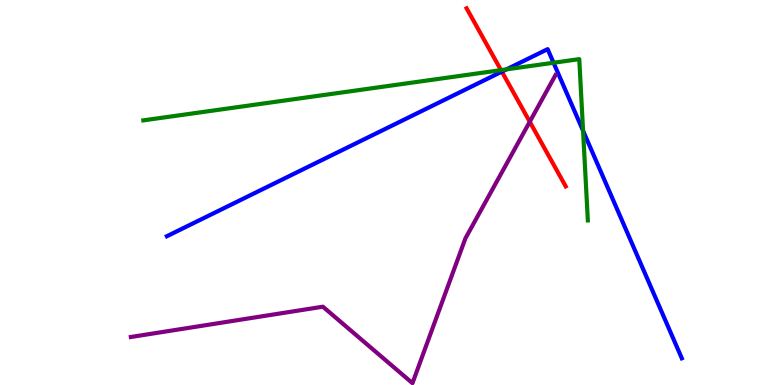[{'lines': ['blue', 'red'], 'intersections': [{'x': 6.48, 'y': 8.14}]}, {'lines': ['green', 'red'], 'intersections': [{'x': 6.46, 'y': 8.18}]}, {'lines': ['purple', 'red'], 'intersections': [{'x': 6.84, 'y': 6.84}]}, {'lines': ['blue', 'green'], 'intersections': [{'x': 6.54, 'y': 8.2}, {'x': 7.14, 'y': 8.37}, {'x': 7.52, 'y': 6.6}]}, {'lines': ['blue', 'purple'], 'intersections': []}, {'lines': ['green', 'purple'], 'intersections': []}]